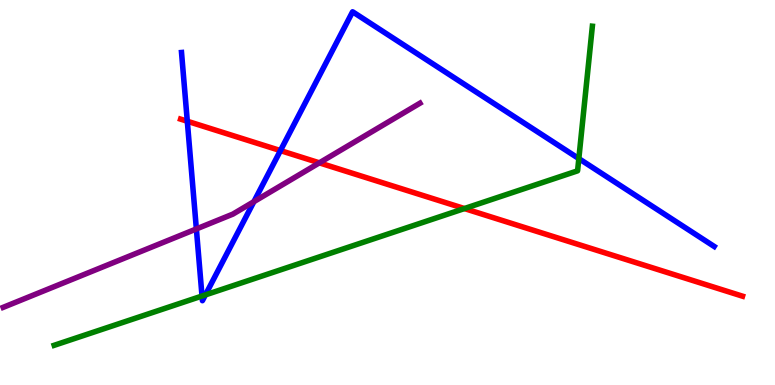[{'lines': ['blue', 'red'], 'intersections': [{'x': 2.42, 'y': 6.85}, {'x': 3.62, 'y': 6.09}]}, {'lines': ['green', 'red'], 'intersections': [{'x': 5.99, 'y': 4.58}]}, {'lines': ['purple', 'red'], 'intersections': [{'x': 4.12, 'y': 5.77}]}, {'lines': ['blue', 'green'], 'intersections': [{'x': 2.61, 'y': 2.31}, {'x': 2.65, 'y': 2.34}, {'x': 7.47, 'y': 5.88}]}, {'lines': ['blue', 'purple'], 'intersections': [{'x': 2.53, 'y': 4.05}, {'x': 3.28, 'y': 4.76}]}, {'lines': ['green', 'purple'], 'intersections': []}]